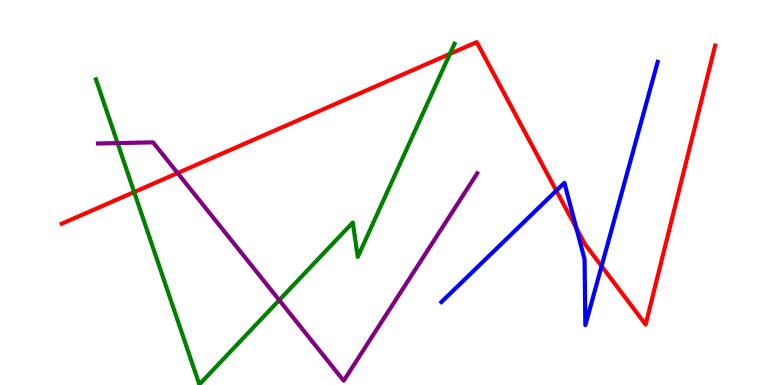[{'lines': ['blue', 'red'], 'intersections': [{'x': 7.18, 'y': 5.05}, {'x': 7.44, 'y': 4.08}, {'x': 7.76, 'y': 3.09}]}, {'lines': ['green', 'red'], 'intersections': [{'x': 1.73, 'y': 5.01}, {'x': 5.81, 'y': 8.6}]}, {'lines': ['purple', 'red'], 'intersections': [{'x': 2.29, 'y': 5.51}]}, {'lines': ['blue', 'green'], 'intersections': []}, {'lines': ['blue', 'purple'], 'intersections': []}, {'lines': ['green', 'purple'], 'intersections': [{'x': 1.52, 'y': 6.28}, {'x': 3.6, 'y': 2.2}]}]